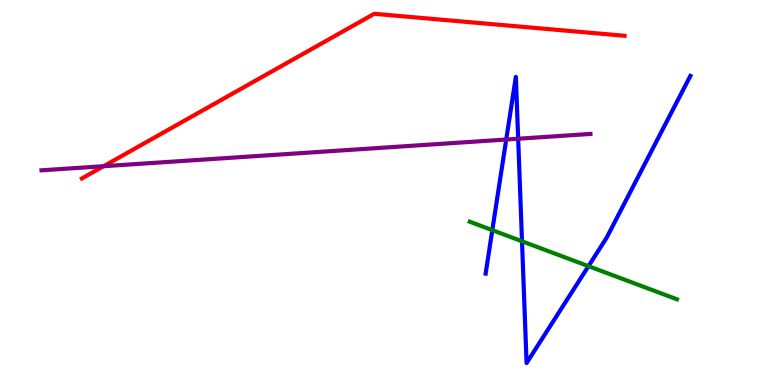[{'lines': ['blue', 'red'], 'intersections': []}, {'lines': ['green', 'red'], 'intersections': []}, {'lines': ['purple', 'red'], 'intersections': [{'x': 1.34, 'y': 5.68}]}, {'lines': ['blue', 'green'], 'intersections': [{'x': 6.35, 'y': 4.02}, {'x': 6.74, 'y': 3.73}, {'x': 7.59, 'y': 3.09}]}, {'lines': ['blue', 'purple'], 'intersections': [{'x': 6.53, 'y': 6.38}, {'x': 6.69, 'y': 6.4}]}, {'lines': ['green', 'purple'], 'intersections': []}]